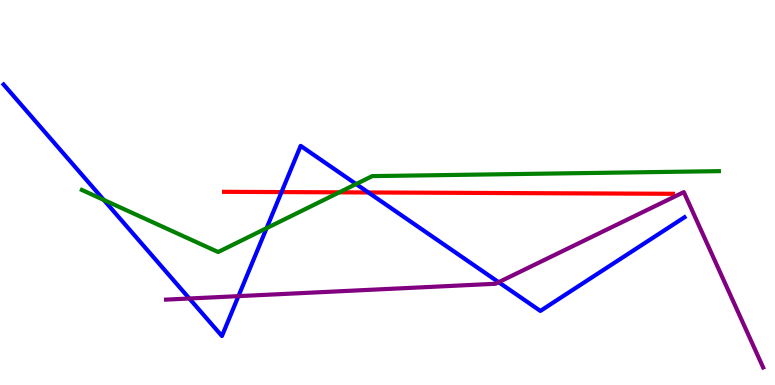[{'lines': ['blue', 'red'], 'intersections': [{'x': 3.63, 'y': 5.01}, {'x': 4.75, 'y': 5.0}]}, {'lines': ['green', 'red'], 'intersections': [{'x': 4.38, 'y': 5.0}]}, {'lines': ['purple', 'red'], 'intersections': []}, {'lines': ['blue', 'green'], 'intersections': [{'x': 1.34, 'y': 4.81}, {'x': 3.44, 'y': 4.07}, {'x': 4.6, 'y': 5.22}]}, {'lines': ['blue', 'purple'], 'intersections': [{'x': 2.44, 'y': 2.25}, {'x': 3.08, 'y': 2.31}, {'x': 6.43, 'y': 2.67}]}, {'lines': ['green', 'purple'], 'intersections': []}]